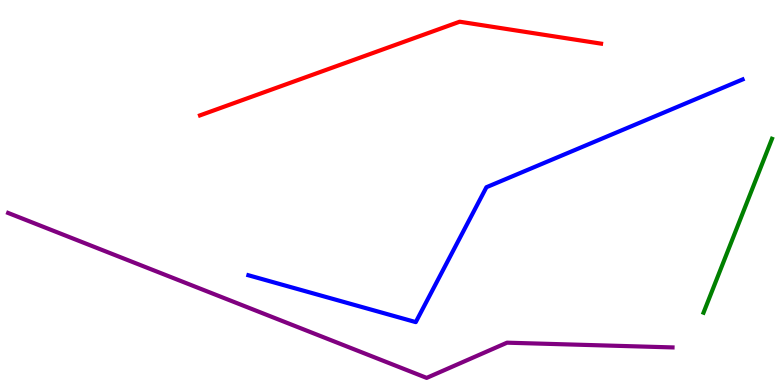[{'lines': ['blue', 'red'], 'intersections': []}, {'lines': ['green', 'red'], 'intersections': []}, {'lines': ['purple', 'red'], 'intersections': []}, {'lines': ['blue', 'green'], 'intersections': []}, {'lines': ['blue', 'purple'], 'intersections': []}, {'lines': ['green', 'purple'], 'intersections': []}]